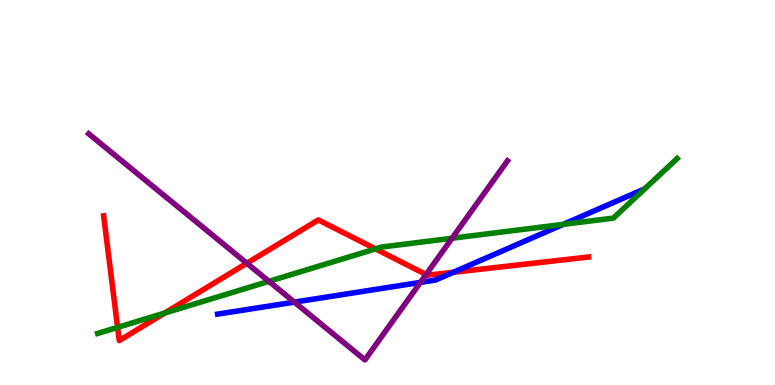[{'lines': ['blue', 'red'], 'intersections': [{'x': 5.85, 'y': 2.93}]}, {'lines': ['green', 'red'], 'intersections': [{'x': 1.52, 'y': 1.5}, {'x': 2.12, 'y': 1.87}, {'x': 4.85, 'y': 3.54}]}, {'lines': ['purple', 'red'], 'intersections': [{'x': 3.19, 'y': 3.16}, {'x': 5.5, 'y': 2.87}]}, {'lines': ['blue', 'green'], 'intersections': [{'x': 7.27, 'y': 4.17}]}, {'lines': ['blue', 'purple'], 'intersections': [{'x': 3.8, 'y': 2.15}, {'x': 5.42, 'y': 2.67}]}, {'lines': ['green', 'purple'], 'intersections': [{'x': 3.47, 'y': 2.69}, {'x': 5.83, 'y': 3.81}]}]